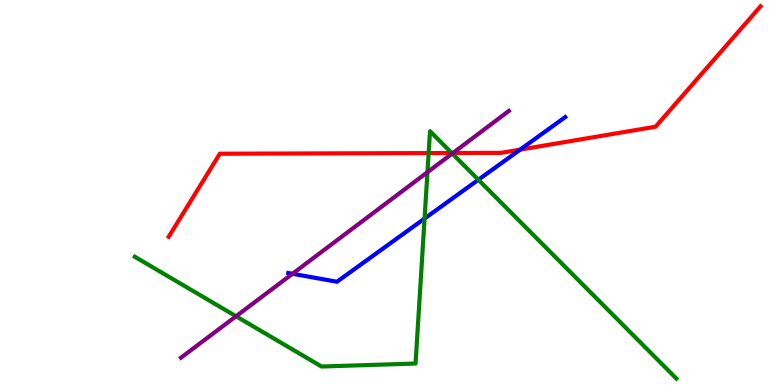[{'lines': ['blue', 'red'], 'intersections': [{'x': 6.71, 'y': 6.11}]}, {'lines': ['green', 'red'], 'intersections': [{'x': 5.53, 'y': 6.02}, {'x': 5.83, 'y': 6.03}]}, {'lines': ['purple', 'red'], 'intersections': [{'x': 5.84, 'y': 6.03}]}, {'lines': ['blue', 'green'], 'intersections': [{'x': 5.48, 'y': 4.32}, {'x': 6.17, 'y': 5.33}]}, {'lines': ['blue', 'purple'], 'intersections': [{'x': 3.77, 'y': 2.89}]}, {'lines': ['green', 'purple'], 'intersections': [{'x': 3.05, 'y': 1.79}, {'x': 5.52, 'y': 5.53}, {'x': 5.84, 'y': 6.01}]}]